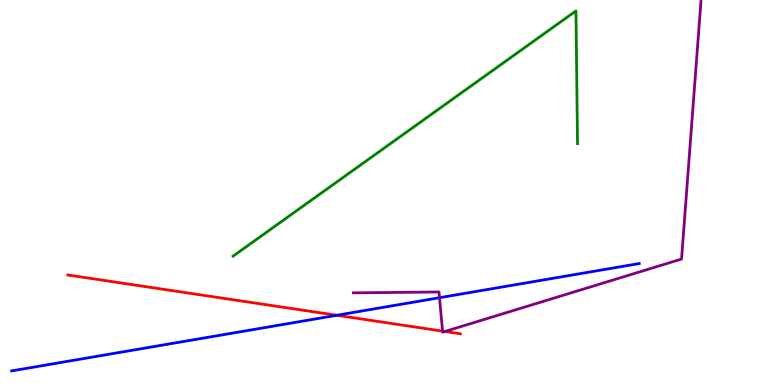[{'lines': ['blue', 'red'], 'intersections': [{'x': 4.35, 'y': 1.81}]}, {'lines': ['green', 'red'], 'intersections': []}, {'lines': ['purple', 'red'], 'intersections': [{'x': 5.71, 'y': 1.4}, {'x': 5.74, 'y': 1.39}]}, {'lines': ['blue', 'green'], 'intersections': []}, {'lines': ['blue', 'purple'], 'intersections': [{'x': 5.67, 'y': 2.27}]}, {'lines': ['green', 'purple'], 'intersections': []}]